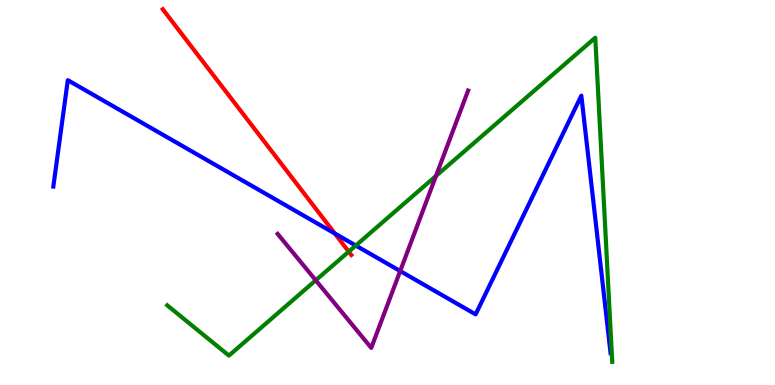[{'lines': ['blue', 'red'], 'intersections': [{'x': 4.32, 'y': 3.94}]}, {'lines': ['green', 'red'], 'intersections': [{'x': 4.5, 'y': 3.46}]}, {'lines': ['purple', 'red'], 'intersections': []}, {'lines': ['blue', 'green'], 'intersections': [{'x': 4.59, 'y': 3.62}]}, {'lines': ['blue', 'purple'], 'intersections': [{'x': 5.16, 'y': 2.96}]}, {'lines': ['green', 'purple'], 'intersections': [{'x': 4.07, 'y': 2.72}, {'x': 5.63, 'y': 5.43}]}]